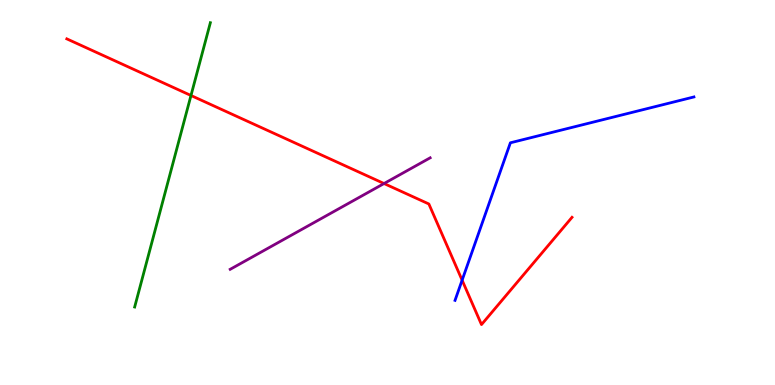[{'lines': ['blue', 'red'], 'intersections': [{'x': 5.96, 'y': 2.72}]}, {'lines': ['green', 'red'], 'intersections': [{'x': 2.46, 'y': 7.52}]}, {'lines': ['purple', 'red'], 'intersections': [{'x': 4.96, 'y': 5.23}]}, {'lines': ['blue', 'green'], 'intersections': []}, {'lines': ['blue', 'purple'], 'intersections': []}, {'lines': ['green', 'purple'], 'intersections': []}]